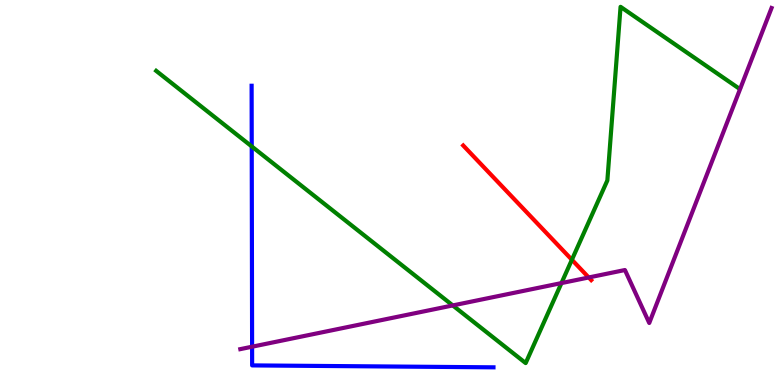[{'lines': ['blue', 'red'], 'intersections': []}, {'lines': ['green', 'red'], 'intersections': [{'x': 7.38, 'y': 3.25}]}, {'lines': ['purple', 'red'], 'intersections': [{'x': 7.6, 'y': 2.79}]}, {'lines': ['blue', 'green'], 'intersections': [{'x': 3.25, 'y': 6.2}]}, {'lines': ['blue', 'purple'], 'intersections': [{'x': 3.25, 'y': 0.995}]}, {'lines': ['green', 'purple'], 'intersections': [{'x': 5.84, 'y': 2.07}, {'x': 7.24, 'y': 2.65}]}]